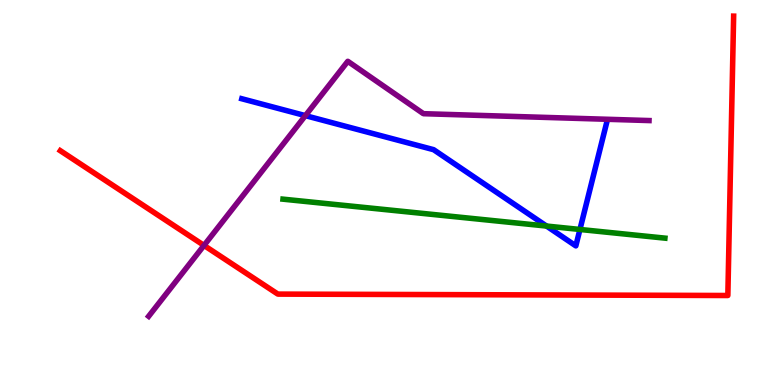[{'lines': ['blue', 'red'], 'intersections': []}, {'lines': ['green', 'red'], 'intersections': []}, {'lines': ['purple', 'red'], 'intersections': [{'x': 2.63, 'y': 3.63}]}, {'lines': ['blue', 'green'], 'intersections': [{'x': 7.05, 'y': 4.13}, {'x': 7.48, 'y': 4.04}]}, {'lines': ['blue', 'purple'], 'intersections': [{'x': 3.94, 'y': 7.0}]}, {'lines': ['green', 'purple'], 'intersections': []}]